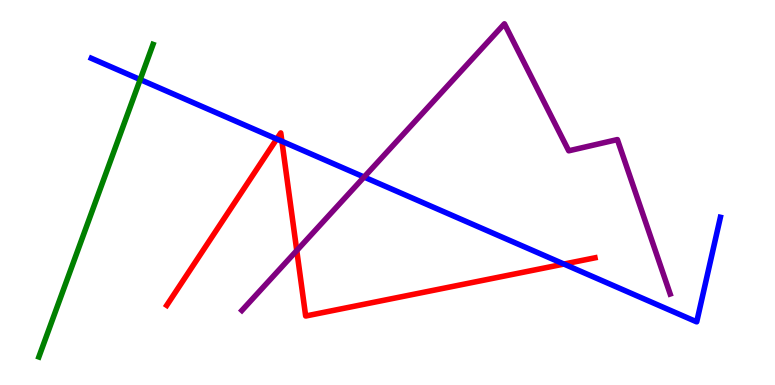[{'lines': ['blue', 'red'], 'intersections': [{'x': 3.57, 'y': 6.39}, {'x': 3.64, 'y': 6.33}, {'x': 7.28, 'y': 3.14}]}, {'lines': ['green', 'red'], 'intersections': []}, {'lines': ['purple', 'red'], 'intersections': [{'x': 3.83, 'y': 3.49}]}, {'lines': ['blue', 'green'], 'intersections': [{'x': 1.81, 'y': 7.93}]}, {'lines': ['blue', 'purple'], 'intersections': [{'x': 4.7, 'y': 5.4}]}, {'lines': ['green', 'purple'], 'intersections': []}]